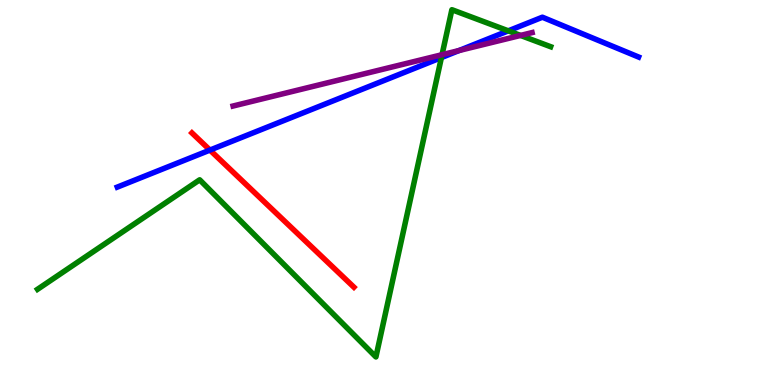[{'lines': ['blue', 'red'], 'intersections': [{'x': 2.71, 'y': 6.1}]}, {'lines': ['green', 'red'], 'intersections': []}, {'lines': ['purple', 'red'], 'intersections': []}, {'lines': ['blue', 'green'], 'intersections': [{'x': 5.7, 'y': 8.5}, {'x': 6.56, 'y': 9.2}]}, {'lines': ['blue', 'purple'], 'intersections': [{'x': 5.92, 'y': 8.69}]}, {'lines': ['green', 'purple'], 'intersections': [{'x': 5.7, 'y': 8.58}, {'x': 6.72, 'y': 9.08}]}]